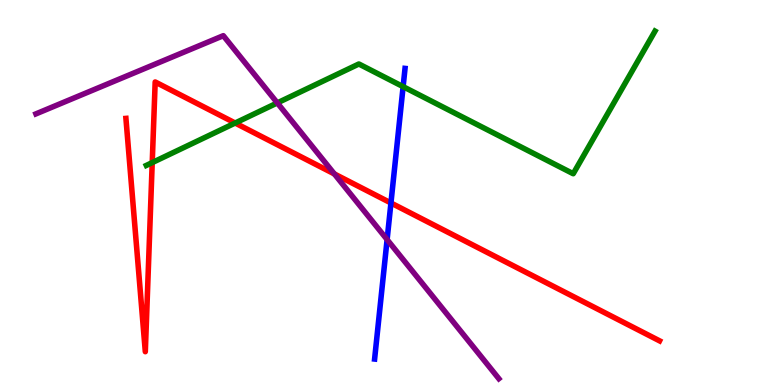[{'lines': ['blue', 'red'], 'intersections': [{'x': 5.04, 'y': 4.73}]}, {'lines': ['green', 'red'], 'intersections': [{'x': 1.96, 'y': 5.78}, {'x': 3.03, 'y': 6.8}]}, {'lines': ['purple', 'red'], 'intersections': [{'x': 4.31, 'y': 5.48}]}, {'lines': ['blue', 'green'], 'intersections': [{'x': 5.2, 'y': 7.75}]}, {'lines': ['blue', 'purple'], 'intersections': [{'x': 4.99, 'y': 3.78}]}, {'lines': ['green', 'purple'], 'intersections': [{'x': 3.58, 'y': 7.33}]}]